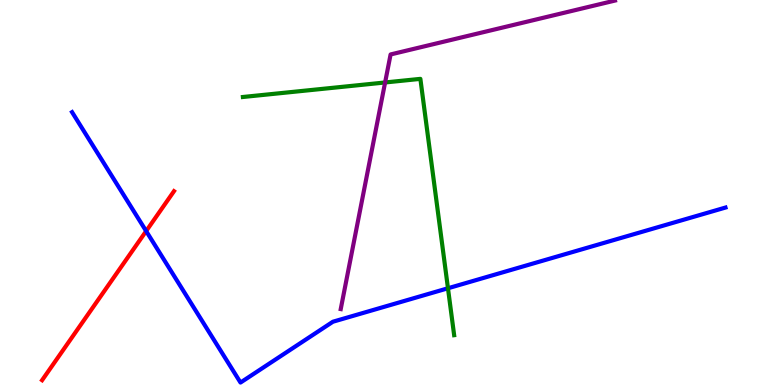[{'lines': ['blue', 'red'], 'intersections': [{'x': 1.89, 'y': 4.0}]}, {'lines': ['green', 'red'], 'intersections': []}, {'lines': ['purple', 'red'], 'intersections': []}, {'lines': ['blue', 'green'], 'intersections': [{'x': 5.78, 'y': 2.51}]}, {'lines': ['blue', 'purple'], 'intersections': []}, {'lines': ['green', 'purple'], 'intersections': [{'x': 4.97, 'y': 7.86}]}]